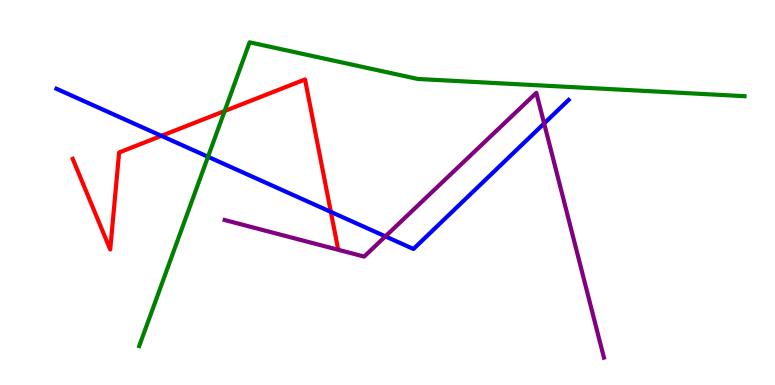[{'lines': ['blue', 'red'], 'intersections': [{'x': 2.08, 'y': 6.47}, {'x': 4.27, 'y': 4.5}]}, {'lines': ['green', 'red'], 'intersections': [{'x': 2.9, 'y': 7.12}]}, {'lines': ['purple', 'red'], 'intersections': []}, {'lines': ['blue', 'green'], 'intersections': [{'x': 2.68, 'y': 5.93}]}, {'lines': ['blue', 'purple'], 'intersections': [{'x': 4.97, 'y': 3.86}, {'x': 7.02, 'y': 6.79}]}, {'lines': ['green', 'purple'], 'intersections': []}]